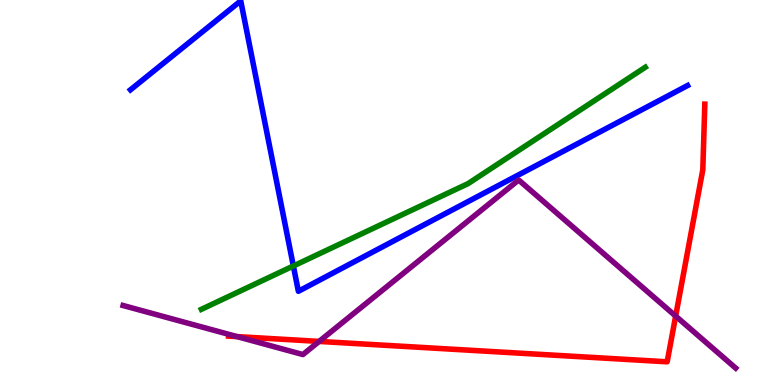[{'lines': ['blue', 'red'], 'intersections': []}, {'lines': ['green', 'red'], 'intersections': []}, {'lines': ['purple', 'red'], 'intersections': [{'x': 3.06, 'y': 1.26}, {'x': 4.12, 'y': 1.13}, {'x': 8.72, 'y': 1.79}]}, {'lines': ['blue', 'green'], 'intersections': [{'x': 3.79, 'y': 3.09}]}, {'lines': ['blue', 'purple'], 'intersections': []}, {'lines': ['green', 'purple'], 'intersections': []}]